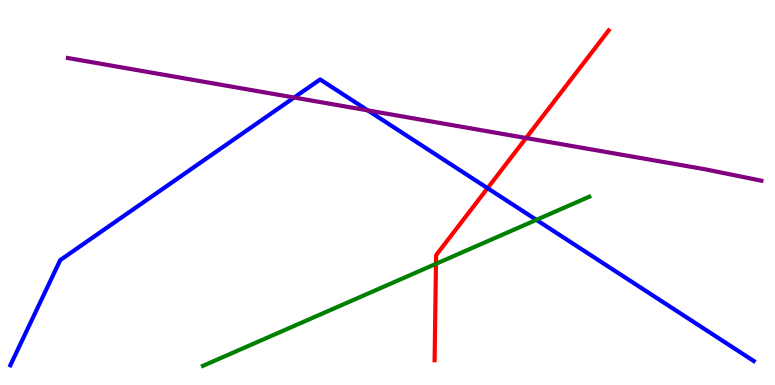[{'lines': ['blue', 'red'], 'intersections': [{'x': 6.29, 'y': 5.11}]}, {'lines': ['green', 'red'], 'intersections': [{'x': 5.63, 'y': 3.15}]}, {'lines': ['purple', 'red'], 'intersections': [{'x': 6.79, 'y': 6.42}]}, {'lines': ['blue', 'green'], 'intersections': [{'x': 6.92, 'y': 4.29}]}, {'lines': ['blue', 'purple'], 'intersections': [{'x': 3.8, 'y': 7.47}, {'x': 4.75, 'y': 7.13}]}, {'lines': ['green', 'purple'], 'intersections': []}]